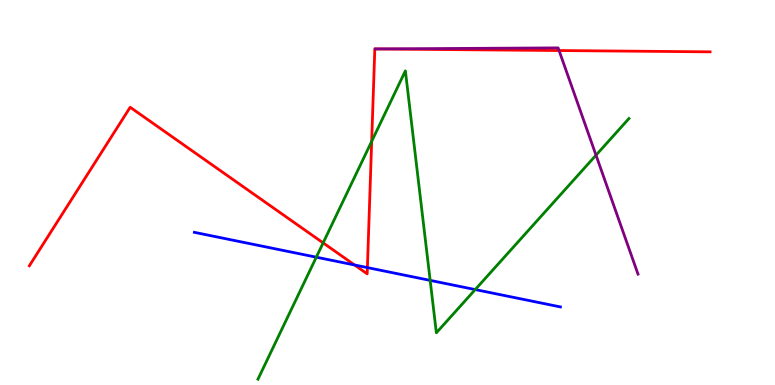[{'lines': ['blue', 'red'], 'intersections': [{'x': 4.58, 'y': 3.12}, {'x': 4.74, 'y': 3.05}]}, {'lines': ['green', 'red'], 'intersections': [{'x': 4.17, 'y': 3.69}, {'x': 4.8, 'y': 6.33}]}, {'lines': ['purple', 'red'], 'intersections': [{'x': 7.21, 'y': 8.69}]}, {'lines': ['blue', 'green'], 'intersections': [{'x': 4.08, 'y': 3.32}, {'x': 5.55, 'y': 2.72}, {'x': 6.13, 'y': 2.48}]}, {'lines': ['blue', 'purple'], 'intersections': []}, {'lines': ['green', 'purple'], 'intersections': [{'x': 7.69, 'y': 5.97}]}]